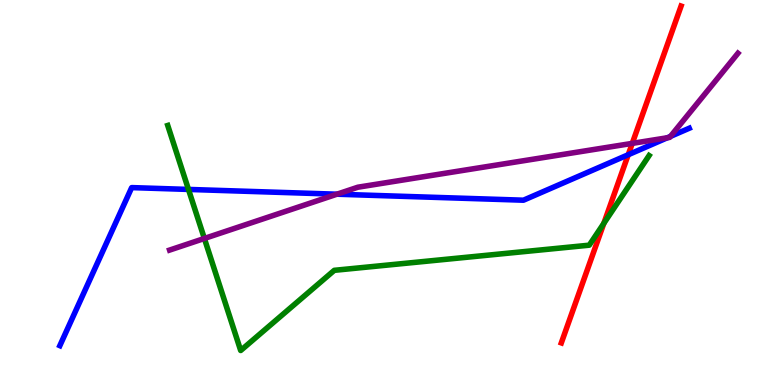[{'lines': ['blue', 'red'], 'intersections': [{'x': 8.11, 'y': 5.98}]}, {'lines': ['green', 'red'], 'intersections': [{'x': 7.79, 'y': 4.2}]}, {'lines': ['purple', 'red'], 'intersections': [{'x': 8.16, 'y': 6.28}]}, {'lines': ['blue', 'green'], 'intersections': [{'x': 2.43, 'y': 5.08}]}, {'lines': ['blue', 'purple'], 'intersections': [{'x': 4.35, 'y': 4.96}, {'x': 8.61, 'y': 6.42}, {'x': 8.65, 'y': 6.46}]}, {'lines': ['green', 'purple'], 'intersections': [{'x': 2.64, 'y': 3.81}]}]